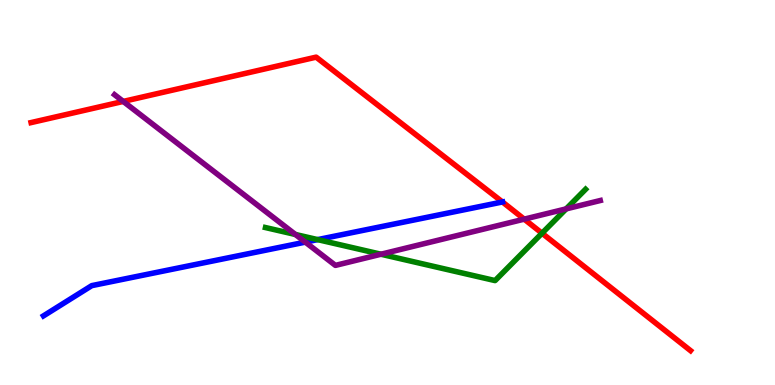[{'lines': ['blue', 'red'], 'intersections': [{'x': 6.48, 'y': 4.75}]}, {'lines': ['green', 'red'], 'intersections': [{'x': 6.99, 'y': 3.94}]}, {'lines': ['purple', 'red'], 'intersections': [{'x': 1.59, 'y': 7.37}, {'x': 6.76, 'y': 4.31}]}, {'lines': ['blue', 'green'], 'intersections': [{'x': 4.1, 'y': 3.78}]}, {'lines': ['blue', 'purple'], 'intersections': [{'x': 3.94, 'y': 3.71}]}, {'lines': ['green', 'purple'], 'intersections': [{'x': 3.81, 'y': 3.91}, {'x': 4.92, 'y': 3.4}, {'x': 7.31, 'y': 4.57}]}]